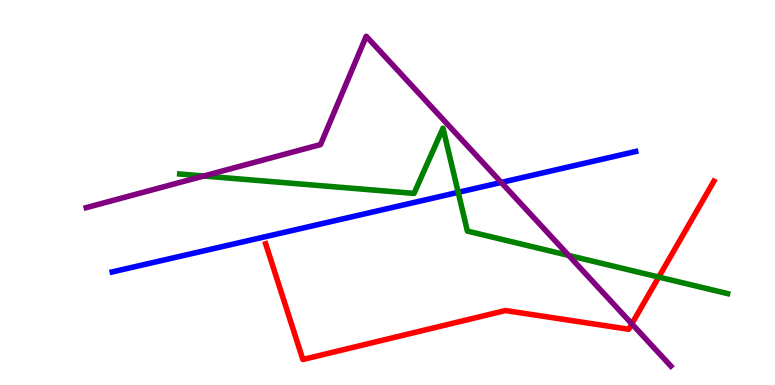[{'lines': ['blue', 'red'], 'intersections': []}, {'lines': ['green', 'red'], 'intersections': [{'x': 8.5, 'y': 2.8}]}, {'lines': ['purple', 'red'], 'intersections': [{'x': 8.15, 'y': 1.59}]}, {'lines': ['blue', 'green'], 'intersections': [{'x': 5.91, 'y': 5.0}]}, {'lines': ['blue', 'purple'], 'intersections': [{'x': 6.47, 'y': 5.26}]}, {'lines': ['green', 'purple'], 'intersections': [{'x': 2.63, 'y': 5.43}, {'x': 7.34, 'y': 3.37}]}]